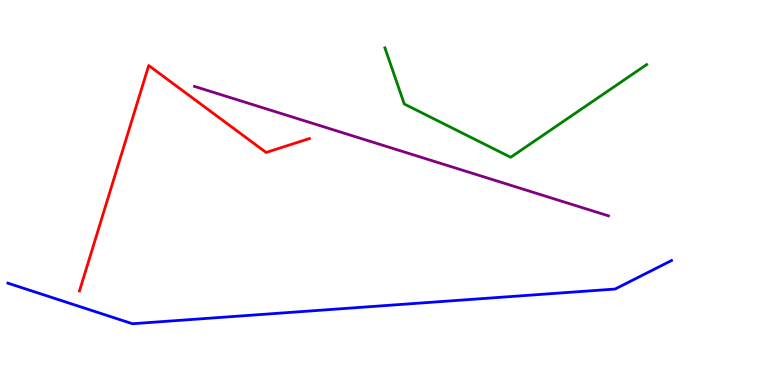[{'lines': ['blue', 'red'], 'intersections': []}, {'lines': ['green', 'red'], 'intersections': []}, {'lines': ['purple', 'red'], 'intersections': []}, {'lines': ['blue', 'green'], 'intersections': []}, {'lines': ['blue', 'purple'], 'intersections': []}, {'lines': ['green', 'purple'], 'intersections': []}]